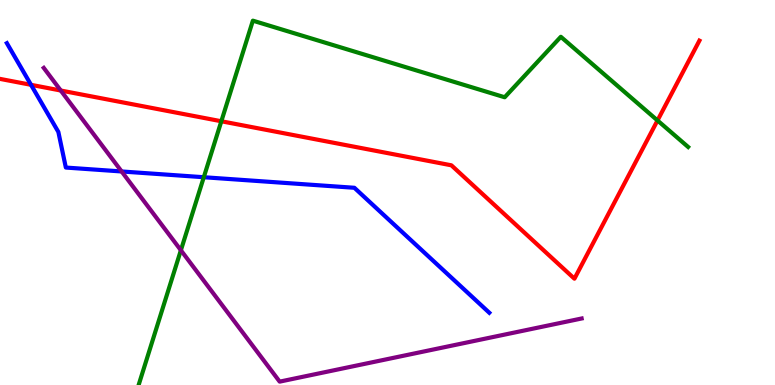[{'lines': ['blue', 'red'], 'intersections': [{'x': 0.4, 'y': 7.8}]}, {'lines': ['green', 'red'], 'intersections': [{'x': 2.86, 'y': 6.85}, {'x': 8.48, 'y': 6.87}]}, {'lines': ['purple', 'red'], 'intersections': [{'x': 0.784, 'y': 7.65}]}, {'lines': ['blue', 'green'], 'intersections': [{'x': 2.63, 'y': 5.4}]}, {'lines': ['blue', 'purple'], 'intersections': [{'x': 1.57, 'y': 5.55}]}, {'lines': ['green', 'purple'], 'intersections': [{'x': 2.33, 'y': 3.5}]}]